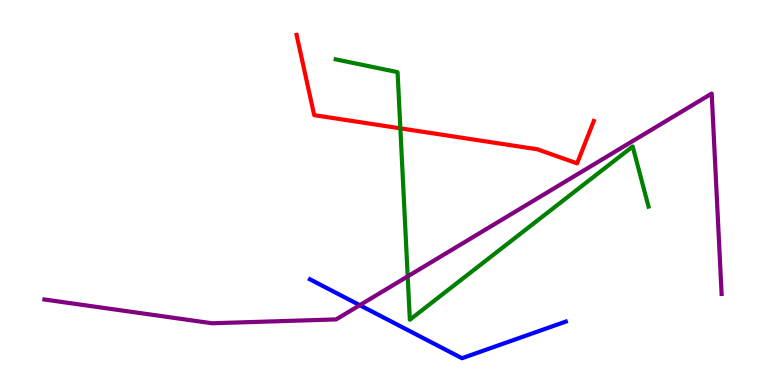[{'lines': ['blue', 'red'], 'intersections': []}, {'lines': ['green', 'red'], 'intersections': [{'x': 5.17, 'y': 6.67}]}, {'lines': ['purple', 'red'], 'intersections': []}, {'lines': ['blue', 'green'], 'intersections': []}, {'lines': ['blue', 'purple'], 'intersections': [{'x': 4.64, 'y': 2.07}]}, {'lines': ['green', 'purple'], 'intersections': [{'x': 5.26, 'y': 2.82}]}]